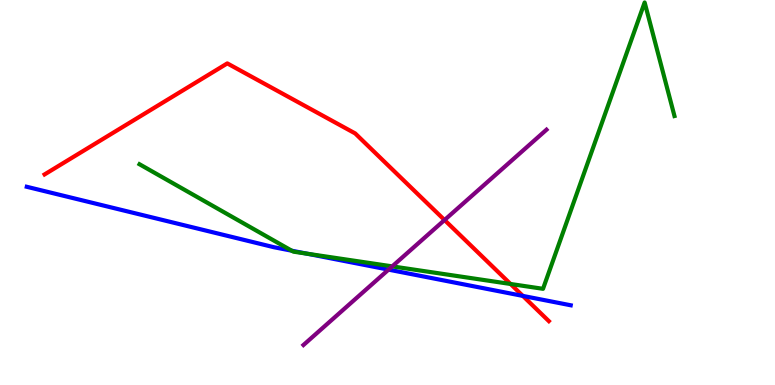[{'lines': ['blue', 'red'], 'intersections': [{'x': 6.75, 'y': 2.31}]}, {'lines': ['green', 'red'], 'intersections': [{'x': 6.59, 'y': 2.62}]}, {'lines': ['purple', 'red'], 'intersections': [{'x': 5.74, 'y': 4.29}]}, {'lines': ['blue', 'green'], 'intersections': [{'x': 3.76, 'y': 3.49}, {'x': 3.96, 'y': 3.41}]}, {'lines': ['blue', 'purple'], 'intersections': [{'x': 5.01, 'y': 3.0}]}, {'lines': ['green', 'purple'], 'intersections': [{'x': 5.06, 'y': 3.08}]}]